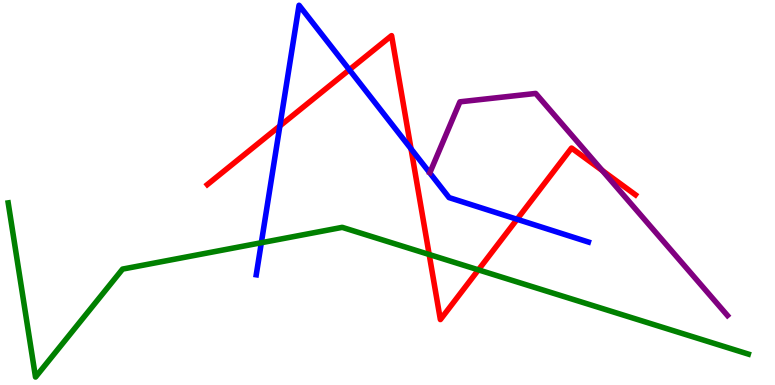[{'lines': ['blue', 'red'], 'intersections': [{'x': 3.61, 'y': 6.73}, {'x': 4.51, 'y': 8.19}, {'x': 5.3, 'y': 6.13}, {'x': 6.67, 'y': 4.3}]}, {'lines': ['green', 'red'], 'intersections': [{'x': 5.54, 'y': 3.39}, {'x': 6.17, 'y': 2.99}]}, {'lines': ['purple', 'red'], 'intersections': [{'x': 7.77, 'y': 5.57}]}, {'lines': ['blue', 'green'], 'intersections': [{'x': 3.37, 'y': 3.7}]}, {'lines': ['blue', 'purple'], 'intersections': []}, {'lines': ['green', 'purple'], 'intersections': []}]